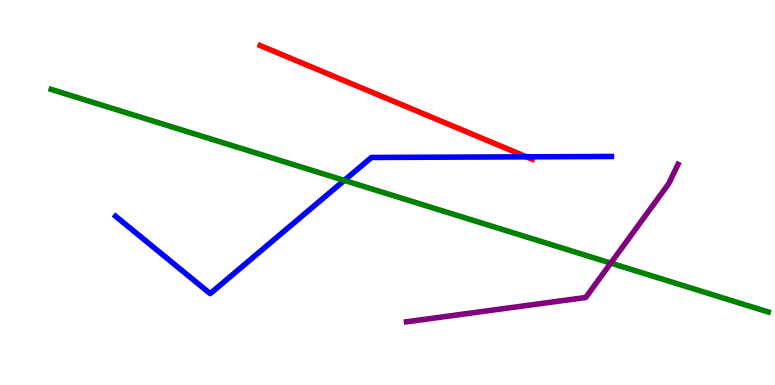[{'lines': ['blue', 'red'], 'intersections': [{'x': 6.79, 'y': 5.93}]}, {'lines': ['green', 'red'], 'intersections': []}, {'lines': ['purple', 'red'], 'intersections': []}, {'lines': ['blue', 'green'], 'intersections': [{'x': 4.44, 'y': 5.31}]}, {'lines': ['blue', 'purple'], 'intersections': []}, {'lines': ['green', 'purple'], 'intersections': [{'x': 7.88, 'y': 3.17}]}]